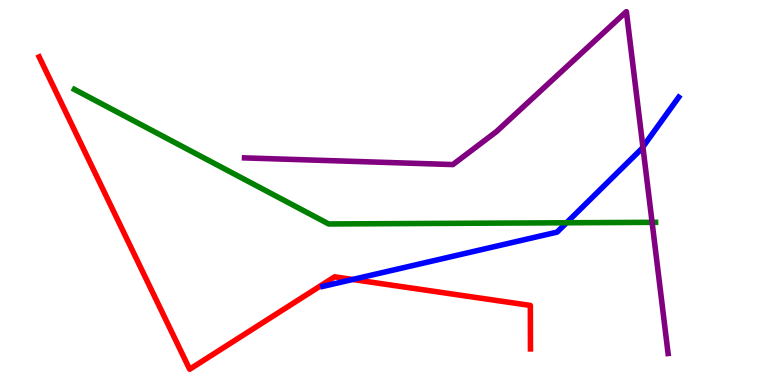[{'lines': ['blue', 'red'], 'intersections': [{'x': 4.55, 'y': 2.74}]}, {'lines': ['green', 'red'], 'intersections': []}, {'lines': ['purple', 'red'], 'intersections': []}, {'lines': ['blue', 'green'], 'intersections': [{'x': 7.31, 'y': 4.21}]}, {'lines': ['blue', 'purple'], 'intersections': [{'x': 8.3, 'y': 6.18}]}, {'lines': ['green', 'purple'], 'intersections': [{'x': 8.41, 'y': 4.22}]}]